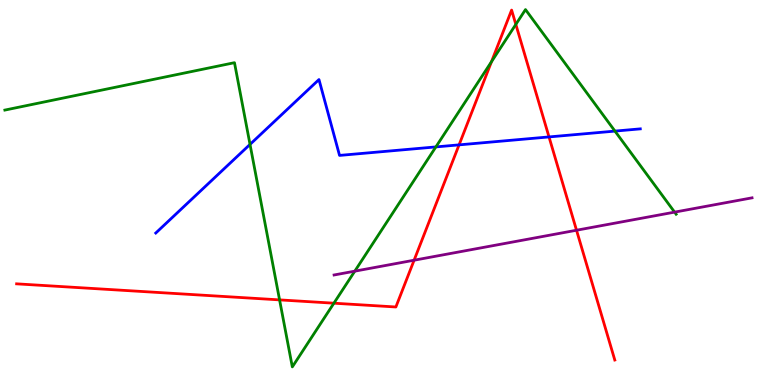[{'lines': ['blue', 'red'], 'intersections': [{'x': 5.92, 'y': 6.24}, {'x': 7.08, 'y': 6.44}]}, {'lines': ['green', 'red'], 'intersections': [{'x': 3.61, 'y': 2.21}, {'x': 4.31, 'y': 2.12}, {'x': 6.34, 'y': 8.4}, {'x': 6.66, 'y': 9.37}]}, {'lines': ['purple', 'red'], 'intersections': [{'x': 5.34, 'y': 3.24}, {'x': 7.44, 'y': 4.02}]}, {'lines': ['blue', 'green'], 'intersections': [{'x': 3.23, 'y': 6.25}, {'x': 5.62, 'y': 6.18}, {'x': 7.93, 'y': 6.59}]}, {'lines': ['blue', 'purple'], 'intersections': []}, {'lines': ['green', 'purple'], 'intersections': [{'x': 4.58, 'y': 2.96}, {'x': 8.7, 'y': 4.49}]}]